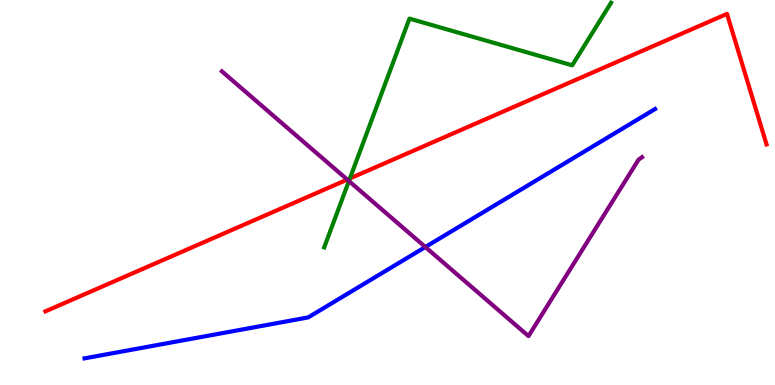[{'lines': ['blue', 'red'], 'intersections': []}, {'lines': ['green', 'red'], 'intersections': [{'x': 4.51, 'y': 5.36}]}, {'lines': ['purple', 'red'], 'intersections': [{'x': 4.48, 'y': 5.34}]}, {'lines': ['blue', 'green'], 'intersections': []}, {'lines': ['blue', 'purple'], 'intersections': [{'x': 5.49, 'y': 3.58}]}, {'lines': ['green', 'purple'], 'intersections': [{'x': 4.5, 'y': 5.3}]}]